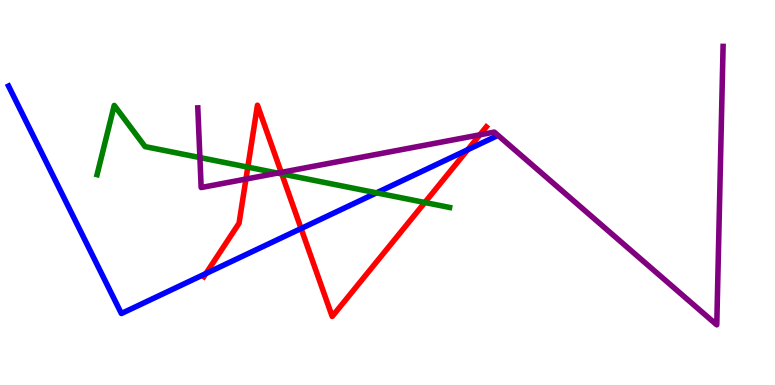[{'lines': ['blue', 'red'], 'intersections': [{'x': 2.66, 'y': 2.9}, {'x': 3.89, 'y': 4.06}, {'x': 6.04, 'y': 6.11}]}, {'lines': ['green', 'red'], 'intersections': [{'x': 3.2, 'y': 5.66}, {'x': 3.64, 'y': 5.48}, {'x': 5.48, 'y': 4.74}]}, {'lines': ['purple', 'red'], 'intersections': [{'x': 3.17, 'y': 5.35}, {'x': 3.63, 'y': 5.52}, {'x': 6.19, 'y': 6.5}]}, {'lines': ['blue', 'green'], 'intersections': [{'x': 4.86, 'y': 4.99}]}, {'lines': ['blue', 'purple'], 'intersections': []}, {'lines': ['green', 'purple'], 'intersections': [{'x': 2.58, 'y': 5.91}, {'x': 3.58, 'y': 5.5}]}]